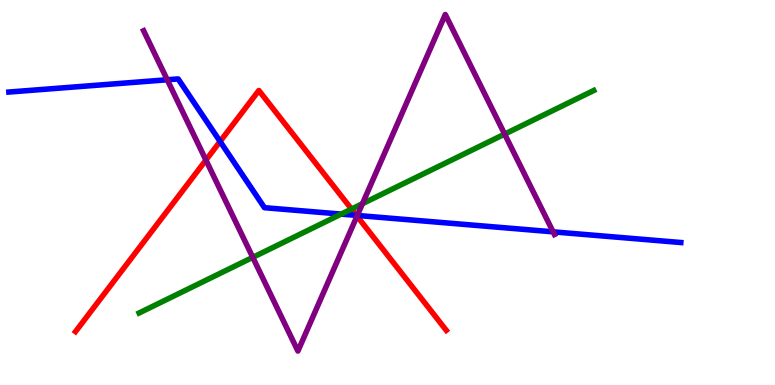[{'lines': ['blue', 'red'], 'intersections': [{'x': 2.84, 'y': 6.33}, {'x': 4.6, 'y': 4.41}]}, {'lines': ['green', 'red'], 'intersections': [{'x': 4.54, 'y': 4.57}]}, {'lines': ['purple', 'red'], 'intersections': [{'x': 2.66, 'y': 5.84}, {'x': 4.61, 'y': 4.39}]}, {'lines': ['blue', 'green'], 'intersections': [{'x': 4.4, 'y': 4.44}]}, {'lines': ['blue', 'purple'], 'intersections': [{'x': 2.16, 'y': 7.93}, {'x': 4.61, 'y': 4.4}, {'x': 7.14, 'y': 3.98}]}, {'lines': ['green', 'purple'], 'intersections': [{'x': 3.26, 'y': 3.32}, {'x': 4.68, 'y': 4.71}, {'x': 6.51, 'y': 6.52}]}]